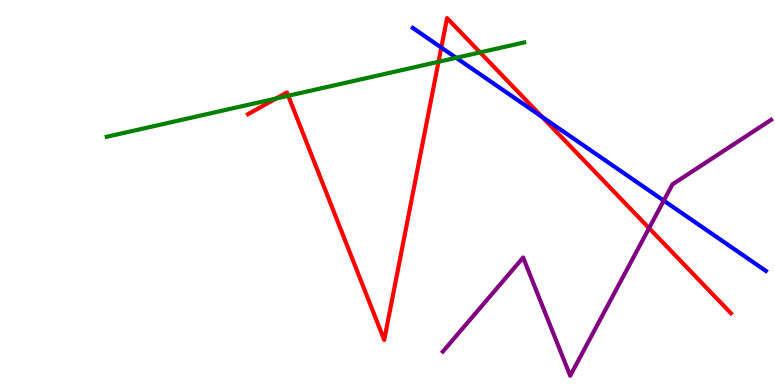[{'lines': ['blue', 'red'], 'intersections': [{'x': 5.69, 'y': 8.76}, {'x': 7.0, 'y': 6.96}]}, {'lines': ['green', 'red'], 'intersections': [{'x': 3.56, 'y': 7.44}, {'x': 3.72, 'y': 7.51}, {'x': 5.66, 'y': 8.39}, {'x': 6.19, 'y': 8.64}]}, {'lines': ['purple', 'red'], 'intersections': [{'x': 8.38, 'y': 4.07}]}, {'lines': ['blue', 'green'], 'intersections': [{'x': 5.89, 'y': 8.5}]}, {'lines': ['blue', 'purple'], 'intersections': [{'x': 8.56, 'y': 4.79}]}, {'lines': ['green', 'purple'], 'intersections': []}]